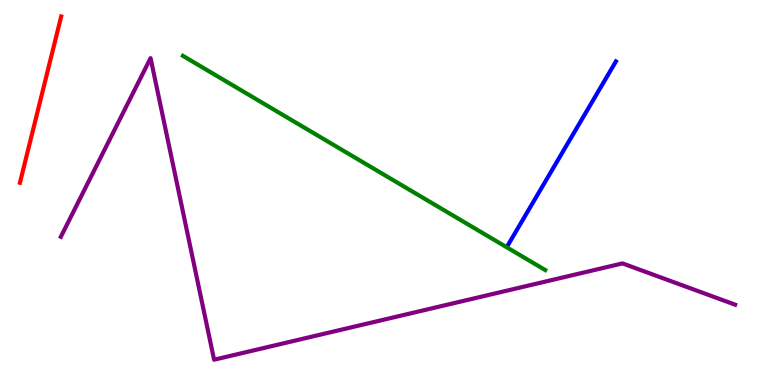[{'lines': ['blue', 'red'], 'intersections': []}, {'lines': ['green', 'red'], 'intersections': []}, {'lines': ['purple', 'red'], 'intersections': []}, {'lines': ['blue', 'green'], 'intersections': []}, {'lines': ['blue', 'purple'], 'intersections': []}, {'lines': ['green', 'purple'], 'intersections': []}]